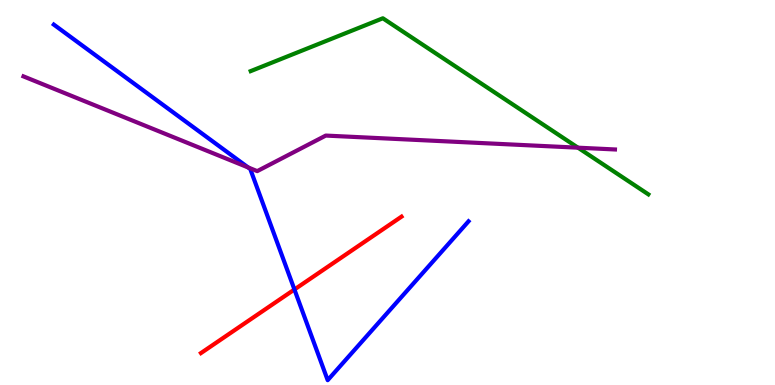[{'lines': ['blue', 'red'], 'intersections': [{'x': 3.8, 'y': 2.48}]}, {'lines': ['green', 'red'], 'intersections': []}, {'lines': ['purple', 'red'], 'intersections': []}, {'lines': ['blue', 'green'], 'intersections': []}, {'lines': ['blue', 'purple'], 'intersections': [{'x': 3.2, 'y': 5.65}]}, {'lines': ['green', 'purple'], 'intersections': [{'x': 7.46, 'y': 6.16}]}]